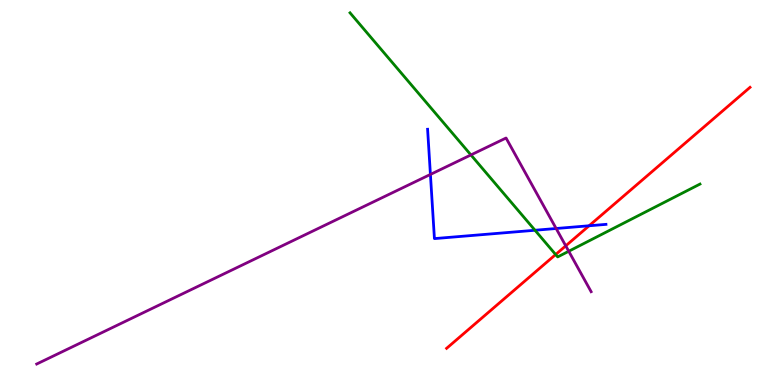[{'lines': ['blue', 'red'], 'intersections': [{'x': 7.6, 'y': 4.14}]}, {'lines': ['green', 'red'], 'intersections': [{'x': 7.17, 'y': 3.39}]}, {'lines': ['purple', 'red'], 'intersections': [{'x': 7.3, 'y': 3.61}]}, {'lines': ['blue', 'green'], 'intersections': [{'x': 6.9, 'y': 4.02}]}, {'lines': ['blue', 'purple'], 'intersections': [{'x': 5.55, 'y': 5.47}, {'x': 7.18, 'y': 4.06}]}, {'lines': ['green', 'purple'], 'intersections': [{'x': 6.08, 'y': 5.98}, {'x': 7.34, 'y': 3.47}]}]